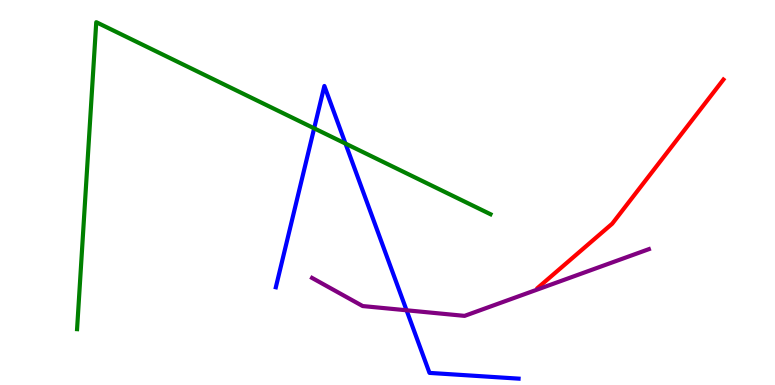[{'lines': ['blue', 'red'], 'intersections': []}, {'lines': ['green', 'red'], 'intersections': []}, {'lines': ['purple', 'red'], 'intersections': []}, {'lines': ['blue', 'green'], 'intersections': [{'x': 4.05, 'y': 6.67}, {'x': 4.46, 'y': 6.27}]}, {'lines': ['blue', 'purple'], 'intersections': [{'x': 5.25, 'y': 1.94}]}, {'lines': ['green', 'purple'], 'intersections': []}]